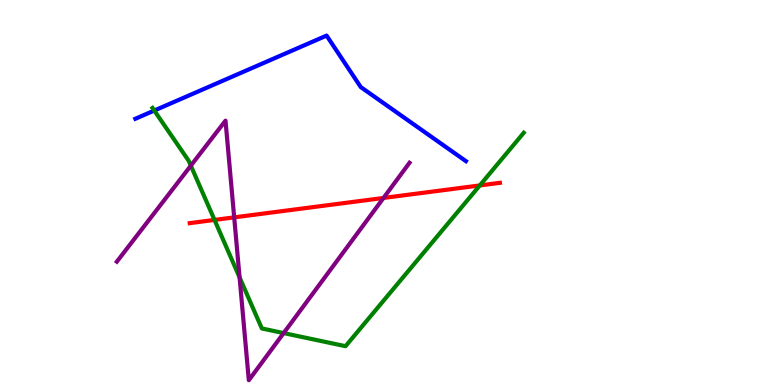[{'lines': ['blue', 'red'], 'intersections': []}, {'lines': ['green', 'red'], 'intersections': [{'x': 2.77, 'y': 4.29}, {'x': 6.19, 'y': 5.18}]}, {'lines': ['purple', 'red'], 'intersections': [{'x': 3.02, 'y': 4.35}, {'x': 4.95, 'y': 4.86}]}, {'lines': ['blue', 'green'], 'intersections': [{'x': 1.99, 'y': 7.13}]}, {'lines': ['blue', 'purple'], 'intersections': []}, {'lines': ['green', 'purple'], 'intersections': [{'x': 2.46, 'y': 5.7}, {'x': 3.09, 'y': 2.79}, {'x': 3.66, 'y': 1.35}]}]